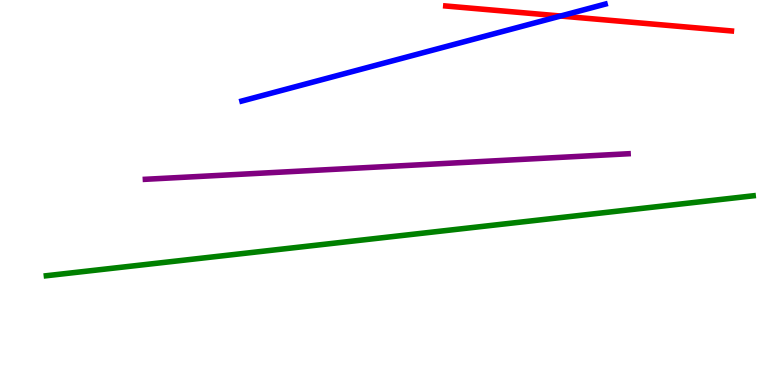[{'lines': ['blue', 'red'], 'intersections': [{'x': 7.23, 'y': 9.58}]}, {'lines': ['green', 'red'], 'intersections': []}, {'lines': ['purple', 'red'], 'intersections': []}, {'lines': ['blue', 'green'], 'intersections': []}, {'lines': ['blue', 'purple'], 'intersections': []}, {'lines': ['green', 'purple'], 'intersections': []}]